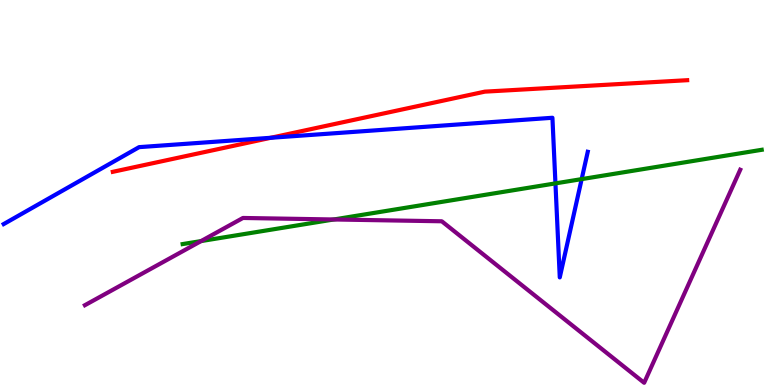[{'lines': ['blue', 'red'], 'intersections': [{'x': 3.49, 'y': 6.42}]}, {'lines': ['green', 'red'], 'intersections': []}, {'lines': ['purple', 'red'], 'intersections': []}, {'lines': ['blue', 'green'], 'intersections': [{'x': 7.17, 'y': 5.24}, {'x': 7.51, 'y': 5.35}]}, {'lines': ['blue', 'purple'], 'intersections': []}, {'lines': ['green', 'purple'], 'intersections': [{'x': 2.59, 'y': 3.74}, {'x': 4.31, 'y': 4.3}]}]